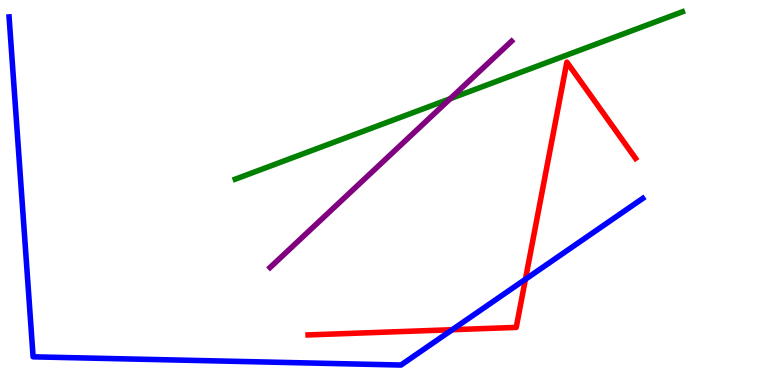[{'lines': ['blue', 'red'], 'intersections': [{'x': 5.84, 'y': 1.44}, {'x': 6.78, 'y': 2.75}]}, {'lines': ['green', 'red'], 'intersections': []}, {'lines': ['purple', 'red'], 'intersections': []}, {'lines': ['blue', 'green'], 'intersections': []}, {'lines': ['blue', 'purple'], 'intersections': []}, {'lines': ['green', 'purple'], 'intersections': [{'x': 5.81, 'y': 7.44}]}]